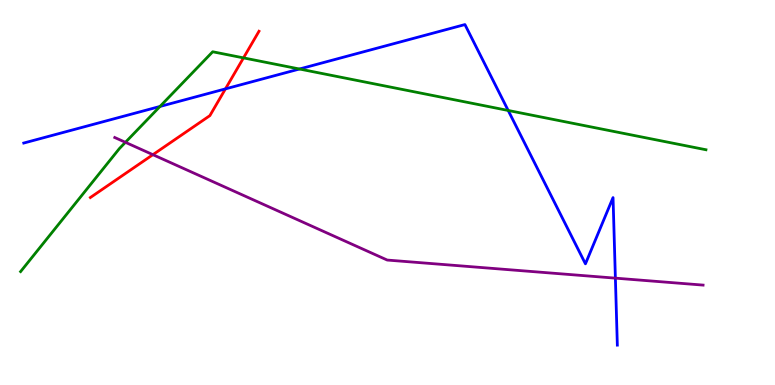[{'lines': ['blue', 'red'], 'intersections': [{'x': 2.91, 'y': 7.69}]}, {'lines': ['green', 'red'], 'intersections': [{'x': 3.14, 'y': 8.5}]}, {'lines': ['purple', 'red'], 'intersections': [{'x': 1.97, 'y': 5.98}]}, {'lines': ['blue', 'green'], 'intersections': [{'x': 2.06, 'y': 7.23}, {'x': 3.86, 'y': 8.21}, {'x': 6.56, 'y': 7.13}]}, {'lines': ['blue', 'purple'], 'intersections': [{'x': 7.94, 'y': 2.78}]}, {'lines': ['green', 'purple'], 'intersections': [{'x': 1.62, 'y': 6.3}]}]